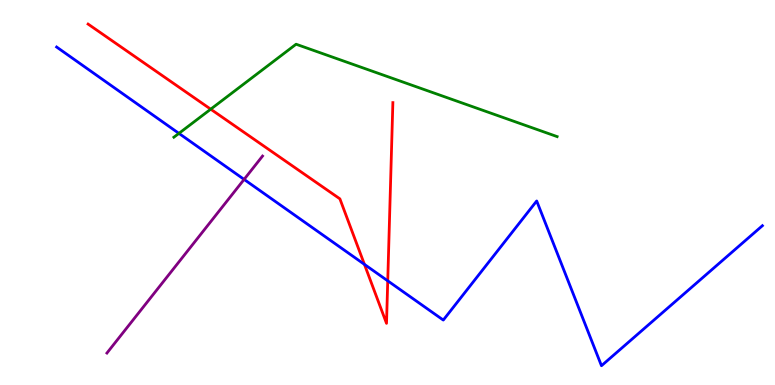[{'lines': ['blue', 'red'], 'intersections': [{'x': 4.7, 'y': 3.13}, {'x': 5.0, 'y': 2.71}]}, {'lines': ['green', 'red'], 'intersections': [{'x': 2.72, 'y': 7.16}]}, {'lines': ['purple', 'red'], 'intersections': []}, {'lines': ['blue', 'green'], 'intersections': [{'x': 2.31, 'y': 6.54}]}, {'lines': ['blue', 'purple'], 'intersections': [{'x': 3.15, 'y': 5.34}]}, {'lines': ['green', 'purple'], 'intersections': []}]